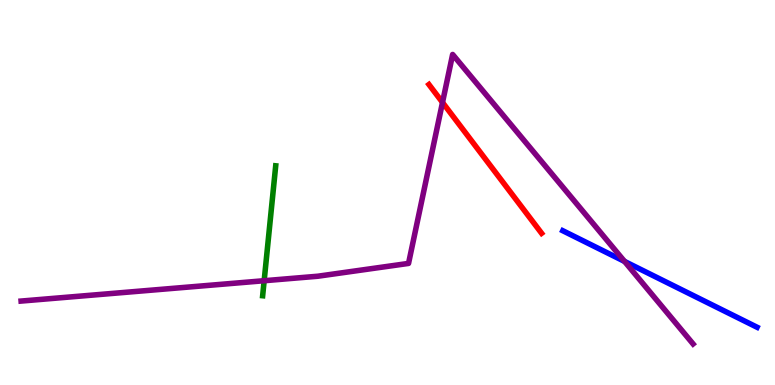[{'lines': ['blue', 'red'], 'intersections': []}, {'lines': ['green', 'red'], 'intersections': []}, {'lines': ['purple', 'red'], 'intersections': [{'x': 5.71, 'y': 7.34}]}, {'lines': ['blue', 'green'], 'intersections': []}, {'lines': ['blue', 'purple'], 'intersections': [{'x': 8.06, 'y': 3.21}]}, {'lines': ['green', 'purple'], 'intersections': [{'x': 3.41, 'y': 2.71}]}]